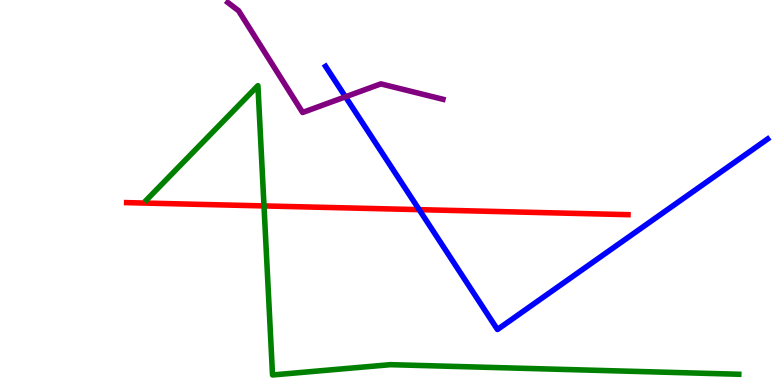[{'lines': ['blue', 'red'], 'intersections': [{'x': 5.41, 'y': 4.55}]}, {'lines': ['green', 'red'], 'intersections': [{'x': 3.41, 'y': 4.65}]}, {'lines': ['purple', 'red'], 'intersections': []}, {'lines': ['blue', 'green'], 'intersections': []}, {'lines': ['blue', 'purple'], 'intersections': [{'x': 4.46, 'y': 7.49}]}, {'lines': ['green', 'purple'], 'intersections': []}]